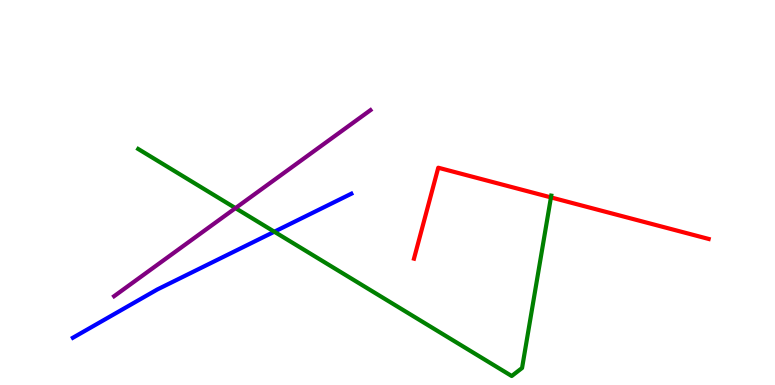[{'lines': ['blue', 'red'], 'intersections': []}, {'lines': ['green', 'red'], 'intersections': [{'x': 7.11, 'y': 4.87}]}, {'lines': ['purple', 'red'], 'intersections': []}, {'lines': ['blue', 'green'], 'intersections': [{'x': 3.54, 'y': 3.98}]}, {'lines': ['blue', 'purple'], 'intersections': []}, {'lines': ['green', 'purple'], 'intersections': [{'x': 3.04, 'y': 4.59}]}]